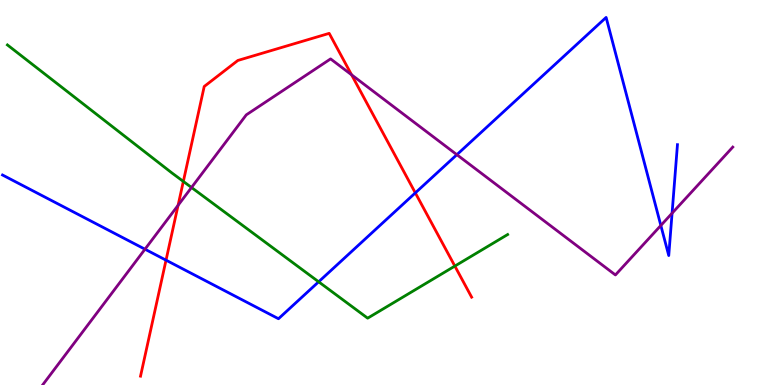[{'lines': ['blue', 'red'], 'intersections': [{'x': 2.14, 'y': 3.24}, {'x': 5.36, 'y': 4.99}]}, {'lines': ['green', 'red'], 'intersections': [{'x': 2.37, 'y': 5.29}, {'x': 5.87, 'y': 3.09}]}, {'lines': ['purple', 'red'], 'intersections': [{'x': 2.3, 'y': 4.67}, {'x': 4.54, 'y': 8.06}]}, {'lines': ['blue', 'green'], 'intersections': [{'x': 4.11, 'y': 2.68}]}, {'lines': ['blue', 'purple'], 'intersections': [{'x': 1.87, 'y': 3.53}, {'x': 5.9, 'y': 5.98}, {'x': 8.53, 'y': 4.14}, {'x': 8.67, 'y': 4.46}]}, {'lines': ['green', 'purple'], 'intersections': [{'x': 2.47, 'y': 5.13}]}]